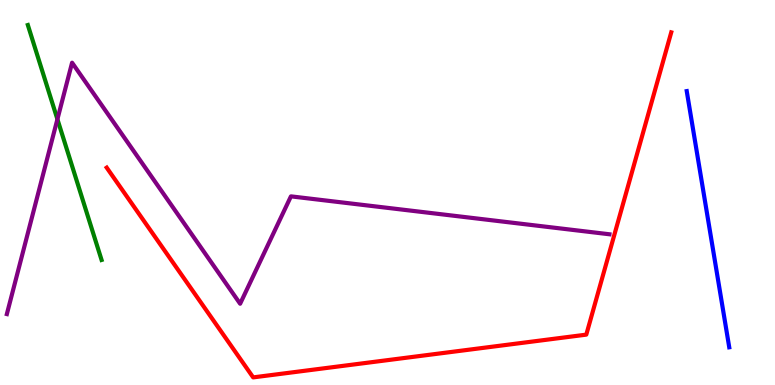[{'lines': ['blue', 'red'], 'intersections': []}, {'lines': ['green', 'red'], 'intersections': []}, {'lines': ['purple', 'red'], 'intersections': []}, {'lines': ['blue', 'green'], 'intersections': []}, {'lines': ['blue', 'purple'], 'intersections': []}, {'lines': ['green', 'purple'], 'intersections': [{'x': 0.741, 'y': 6.9}]}]